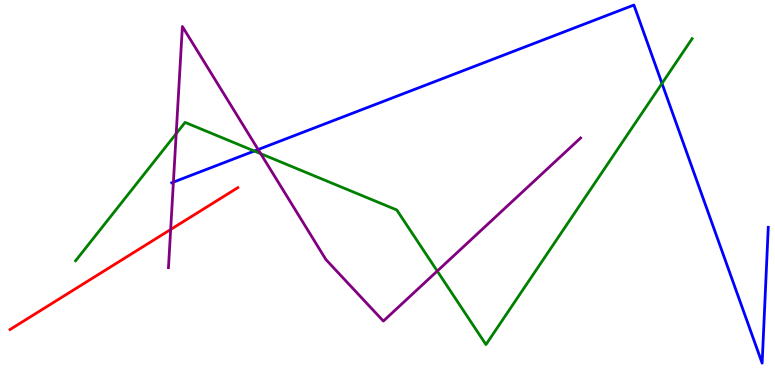[{'lines': ['blue', 'red'], 'intersections': []}, {'lines': ['green', 'red'], 'intersections': []}, {'lines': ['purple', 'red'], 'intersections': [{'x': 2.2, 'y': 4.04}]}, {'lines': ['blue', 'green'], 'intersections': [{'x': 3.28, 'y': 6.08}, {'x': 8.54, 'y': 7.83}]}, {'lines': ['blue', 'purple'], 'intersections': [{'x': 2.24, 'y': 5.27}, {'x': 3.33, 'y': 6.12}]}, {'lines': ['green', 'purple'], 'intersections': [{'x': 2.27, 'y': 6.53}, {'x': 3.36, 'y': 6.01}, {'x': 5.64, 'y': 2.96}]}]